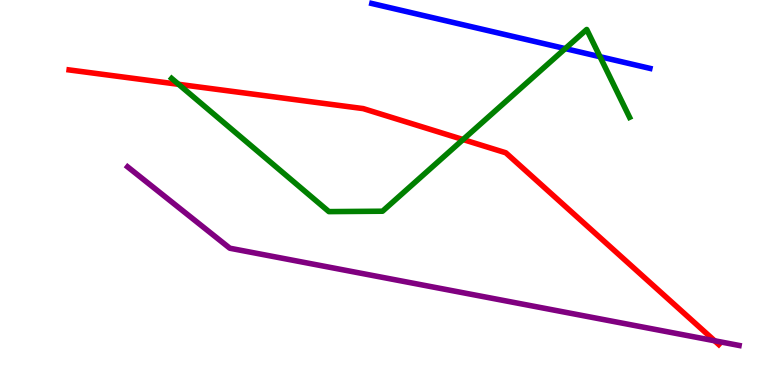[{'lines': ['blue', 'red'], 'intersections': []}, {'lines': ['green', 'red'], 'intersections': [{'x': 2.3, 'y': 7.81}, {'x': 5.97, 'y': 6.38}]}, {'lines': ['purple', 'red'], 'intersections': [{'x': 9.22, 'y': 1.15}]}, {'lines': ['blue', 'green'], 'intersections': [{'x': 7.29, 'y': 8.74}, {'x': 7.74, 'y': 8.53}]}, {'lines': ['blue', 'purple'], 'intersections': []}, {'lines': ['green', 'purple'], 'intersections': []}]